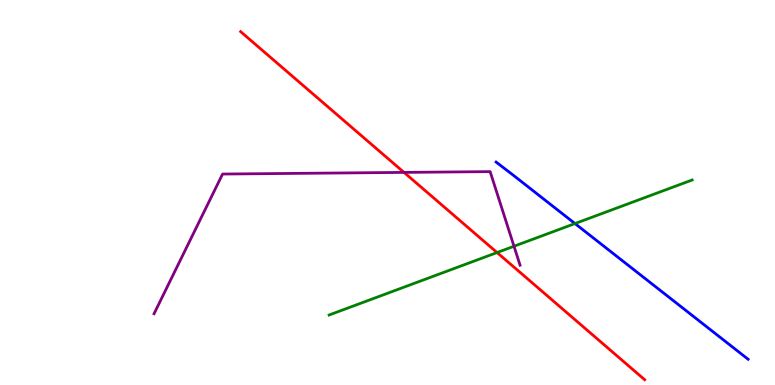[{'lines': ['blue', 'red'], 'intersections': []}, {'lines': ['green', 'red'], 'intersections': [{'x': 6.41, 'y': 3.44}]}, {'lines': ['purple', 'red'], 'intersections': [{'x': 5.21, 'y': 5.52}]}, {'lines': ['blue', 'green'], 'intersections': [{'x': 7.42, 'y': 4.19}]}, {'lines': ['blue', 'purple'], 'intersections': []}, {'lines': ['green', 'purple'], 'intersections': [{'x': 6.63, 'y': 3.6}]}]